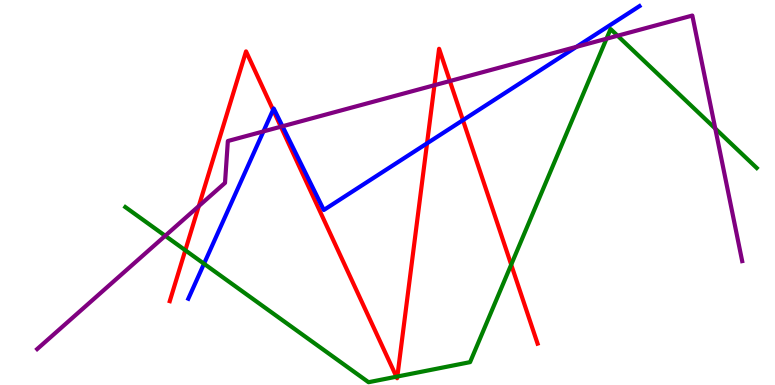[{'lines': ['blue', 'red'], 'intersections': [{'x': 3.52, 'y': 7.15}, {'x': 5.51, 'y': 6.28}, {'x': 5.97, 'y': 6.88}]}, {'lines': ['green', 'red'], 'intersections': [{'x': 2.39, 'y': 3.5}, {'x': 5.11, 'y': 0.215}, {'x': 5.13, 'y': 0.22}, {'x': 6.6, 'y': 3.13}]}, {'lines': ['purple', 'red'], 'intersections': [{'x': 2.57, 'y': 4.65}, {'x': 3.62, 'y': 6.71}, {'x': 5.61, 'y': 7.79}, {'x': 5.8, 'y': 7.89}]}, {'lines': ['blue', 'green'], 'intersections': [{'x': 2.63, 'y': 3.15}]}, {'lines': ['blue', 'purple'], 'intersections': [{'x': 3.4, 'y': 6.59}, {'x': 3.64, 'y': 6.72}, {'x': 7.44, 'y': 8.78}]}, {'lines': ['green', 'purple'], 'intersections': [{'x': 2.13, 'y': 3.88}, {'x': 7.83, 'y': 8.99}, {'x': 7.97, 'y': 9.07}, {'x': 9.23, 'y': 6.66}]}]